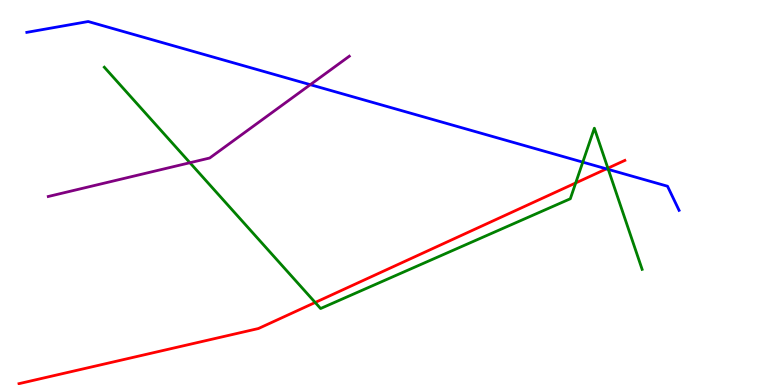[{'lines': ['blue', 'red'], 'intersections': [{'x': 7.82, 'y': 5.61}]}, {'lines': ['green', 'red'], 'intersections': [{'x': 4.07, 'y': 2.14}, {'x': 7.43, 'y': 5.25}, {'x': 7.84, 'y': 5.63}]}, {'lines': ['purple', 'red'], 'intersections': []}, {'lines': ['blue', 'green'], 'intersections': [{'x': 7.52, 'y': 5.79}, {'x': 7.85, 'y': 5.6}]}, {'lines': ['blue', 'purple'], 'intersections': [{'x': 4.0, 'y': 7.8}]}, {'lines': ['green', 'purple'], 'intersections': [{'x': 2.45, 'y': 5.77}]}]